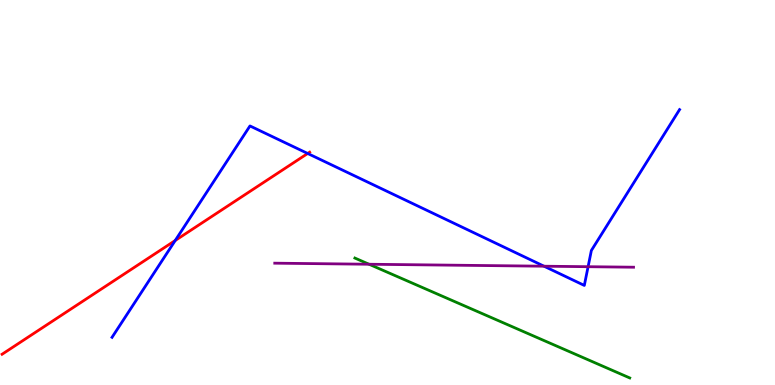[{'lines': ['blue', 'red'], 'intersections': [{'x': 2.26, 'y': 3.75}, {'x': 3.97, 'y': 6.01}]}, {'lines': ['green', 'red'], 'intersections': []}, {'lines': ['purple', 'red'], 'intersections': []}, {'lines': ['blue', 'green'], 'intersections': []}, {'lines': ['blue', 'purple'], 'intersections': [{'x': 7.02, 'y': 3.09}, {'x': 7.59, 'y': 3.07}]}, {'lines': ['green', 'purple'], 'intersections': [{'x': 4.76, 'y': 3.14}]}]